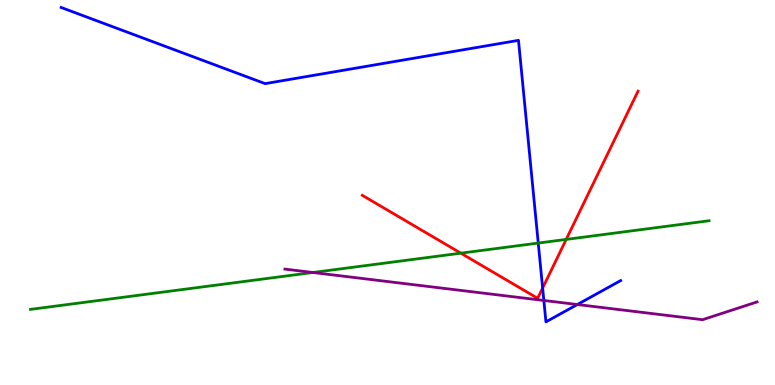[{'lines': ['blue', 'red'], 'intersections': [{'x': 7.0, 'y': 2.52}]}, {'lines': ['green', 'red'], 'intersections': [{'x': 5.95, 'y': 3.42}, {'x': 7.31, 'y': 3.78}]}, {'lines': ['purple', 'red'], 'intersections': []}, {'lines': ['blue', 'green'], 'intersections': [{'x': 6.95, 'y': 3.69}]}, {'lines': ['blue', 'purple'], 'intersections': [{'x': 7.02, 'y': 2.2}, {'x': 7.45, 'y': 2.09}]}, {'lines': ['green', 'purple'], 'intersections': [{'x': 4.04, 'y': 2.92}]}]